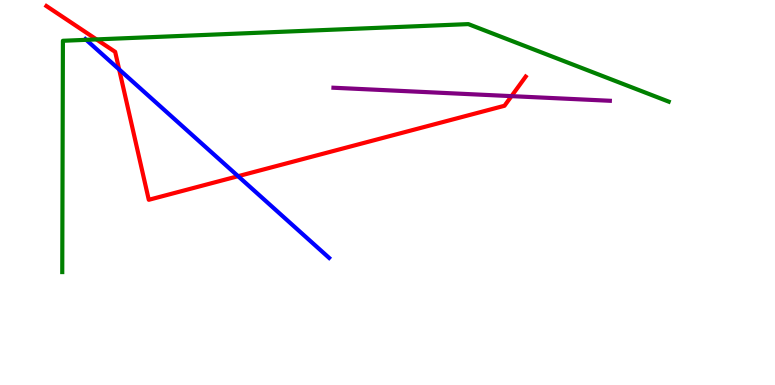[{'lines': ['blue', 'red'], 'intersections': [{'x': 1.54, 'y': 8.2}, {'x': 3.07, 'y': 5.42}]}, {'lines': ['green', 'red'], 'intersections': [{'x': 1.24, 'y': 8.98}]}, {'lines': ['purple', 'red'], 'intersections': [{'x': 6.6, 'y': 7.5}]}, {'lines': ['blue', 'green'], 'intersections': [{'x': 1.11, 'y': 8.97}]}, {'lines': ['blue', 'purple'], 'intersections': []}, {'lines': ['green', 'purple'], 'intersections': []}]